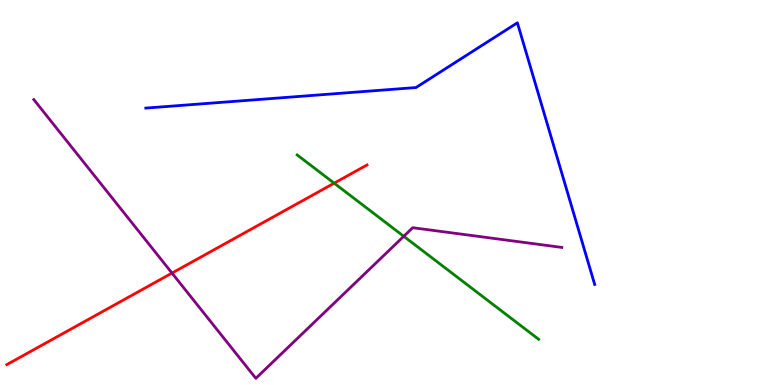[{'lines': ['blue', 'red'], 'intersections': []}, {'lines': ['green', 'red'], 'intersections': [{'x': 4.31, 'y': 5.24}]}, {'lines': ['purple', 'red'], 'intersections': [{'x': 2.22, 'y': 2.91}]}, {'lines': ['blue', 'green'], 'intersections': []}, {'lines': ['blue', 'purple'], 'intersections': []}, {'lines': ['green', 'purple'], 'intersections': [{'x': 5.21, 'y': 3.86}]}]